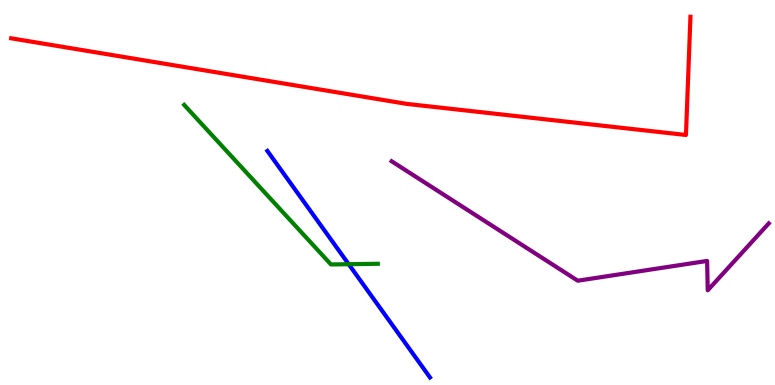[{'lines': ['blue', 'red'], 'intersections': []}, {'lines': ['green', 'red'], 'intersections': []}, {'lines': ['purple', 'red'], 'intersections': []}, {'lines': ['blue', 'green'], 'intersections': [{'x': 4.5, 'y': 3.14}]}, {'lines': ['blue', 'purple'], 'intersections': []}, {'lines': ['green', 'purple'], 'intersections': []}]